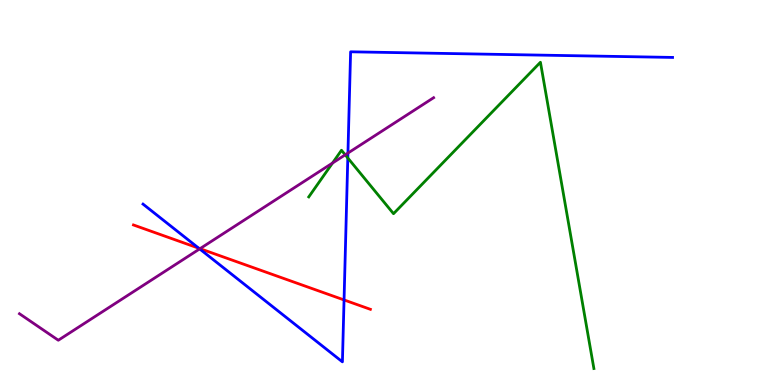[{'lines': ['blue', 'red'], 'intersections': [{'x': 2.56, 'y': 3.55}, {'x': 4.44, 'y': 2.21}]}, {'lines': ['green', 'red'], 'intersections': []}, {'lines': ['purple', 'red'], 'intersections': [{'x': 2.58, 'y': 3.54}]}, {'lines': ['blue', 'green'], 'intersections': [{'x': 4.49, 'y': 5.9}]}, {'lines': ['blue', 'purple'], 'intersections': [{'x': 2.58, 'y': 3.53}, {'x': 4.49, 'y': 6.02}]}, {'lines': ['green', 'purple'], 'intersections': [{'x': 4.29, 'y': 5.77}, {'x': 4.45, 'y': 5.98}]}]